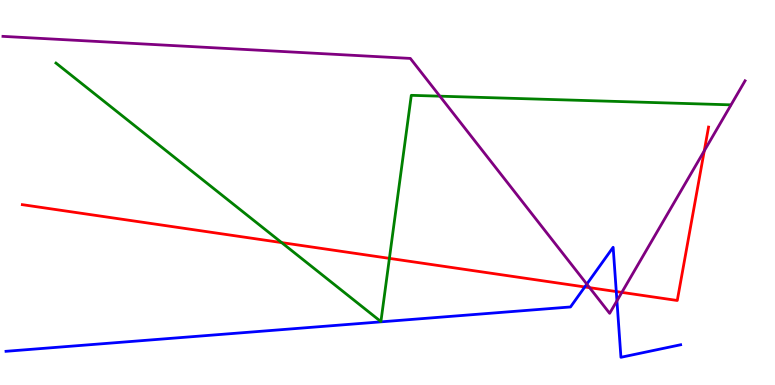[{'lines': ['blue', 'red'], 'intersections': [{'x': 7.55, 'y': 2.55}, {'x': 7.95, 'y': 2.43}]}, {'lines': ['green', 'red'], 'intersections': [{'x': 3.63, 'y': 3.7}, {'x': 5.02, 'y': 3.29}]}, {'lines': ['purple', 'red'], 'intersections': [{'x': 7.61, 'y': 2.53}, {'x': 8.02, 'y': 2.41}, {'x': 9.09, 'y': 6.08}]}, {'lines': ['blue', 'green'], 'intersections': []}, {'lines': ['blue', 'purple'], 'intersections': [{'x': 7.57, 'y': 2.62}, {'x': 7.96, 'y': 2.19}]}, {'lines': ['green', 'purple'], 'intersections': [{'x': 5.68, 'y': 7.5}]}]